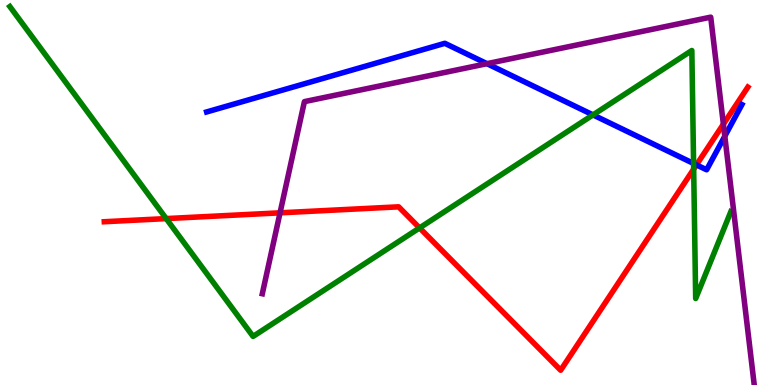[{'lines': ['blue', 'red'], 'intersections': [{'x': 8.99, 'y': 5.72}]}, {'lines': ['green', 'red'], 'intersections': [{'x': 2.14, 'y': 4.32}, {'x': 5.41, 'y': 4.08}, {'x': 8.95, 'y': 5.61}]}, {'lines': ['purple', 'red'], 'intersections': [{'x': 3.61, 'y': 4.47}, {'x': 9.33, 'y': 6.78}]}, {'lines': ['blue', 'green'], 'intersections': [{'x': 7.65, 'y': 7.02}, {'x': 8.95, 'y': 5.75}]}, {'lines': ['blue', 'purple'], 'intersections': [{'x': 6.28, 'y': 8.35}, {'x': 9.35, 'y': 6.46}]}, {'lines': ['green', 'purple'], 'intersections': []}]